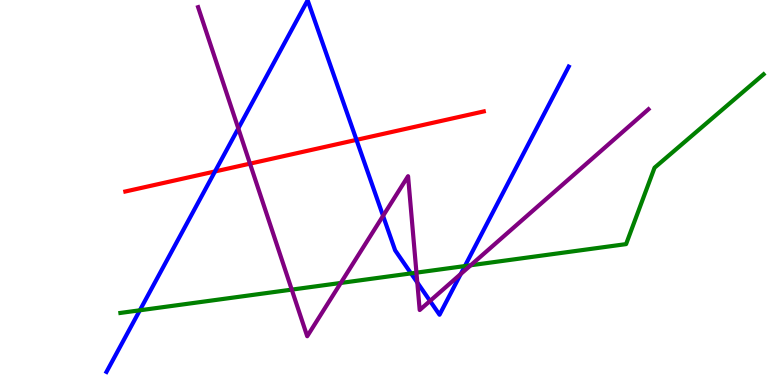[{'lines': ['blue', 'red'], 'intersections': [{'x': 2.77, 'y': 5.55}, {'x': 4.6, 'y': 6.37}]}, {'lines': ['green', 'red'], 'intersections': []}, {'lines': ['purple', 'red'], 'intersections': [{'x': 3.23, 'y': 5.75}]}, {'lines': ['blue', 'green'], 'intersections': [{'x': 1.8, 'y': 1.94}, {'x': 5.3, 'y': 2.9}, {'x': 6.0, 'y': 3.09}]}, {'lines': ['blue', 'purple'], 'intersections': [{'x': 3.07, 'y': 6.66}, {'x': 4.94, 'y': 4.39}, {'x': 5.38, 'y': 2.66}, {'x': 5.55, 'y': 2.18}, {'x': 5.94, 'y': 2.88}]}, {'lines': ['green', 'purple'], 'intersections': [{'x': 3.76, 'y': 2.48}, {'x': 4.4, 'y': 2.65}, {'x': 5.37, 'y': 2.92}, {'x': 6.07, 'y': 3.11}]}]